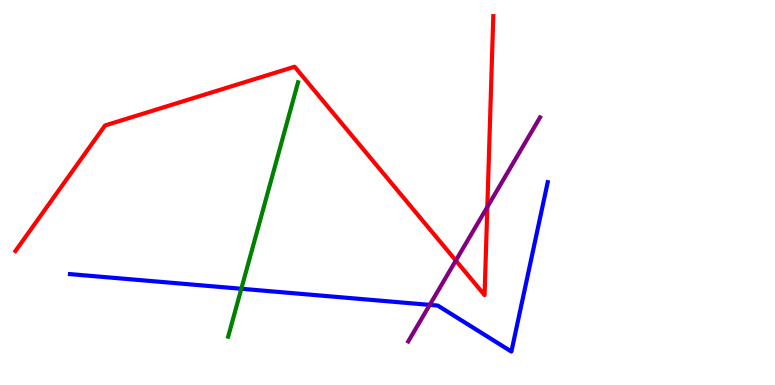[{'lines': ['blue', 'red'], 'intersections': []}, {'lines': ['green', 'red'], 'intersections': []}, {'lines': ['purple', 'red'], 'intersections': [{'x': 5.88, 'y': 3.23}, {'x': 6.29, 'y': 4.62}]}, {'lines': ['blue', 'green'], 'intersections': [{'x': 3.11, 'y': 2.5}]}, {'lines': ['blue', 'purple'], 'intersections': [{'x': 5.54, 'y': 2.08}]}, {'lines': ['green', 'purple'], 'intersections': []}]